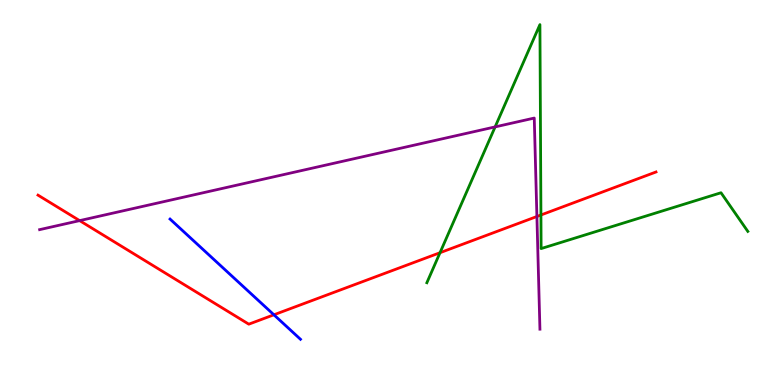[{'lines': ['blue', 'red'], 'intersections': [{'x': 3.53, 'y': 1.82}]}, {'lines': ['green', 'red'], 'intersections': [{'x': 5.68, 'y': 3.44}, {'x': 6.98, 'y': 4.42}]}, {'lines': ['purple', 'red'], 'intersections': [{'x': 1.03, 'y': 4.27}, {'x': 6.93, 'y': 4.38}]}, {'lines': ['blue', 'green'], 'intersections': []}, {'lines': ['blue', 'purple'], 'intersections': []}, {'lines': ['green', 'purple'], 'intersections': [{'x': 6.39, 'y': 6.7}]}]